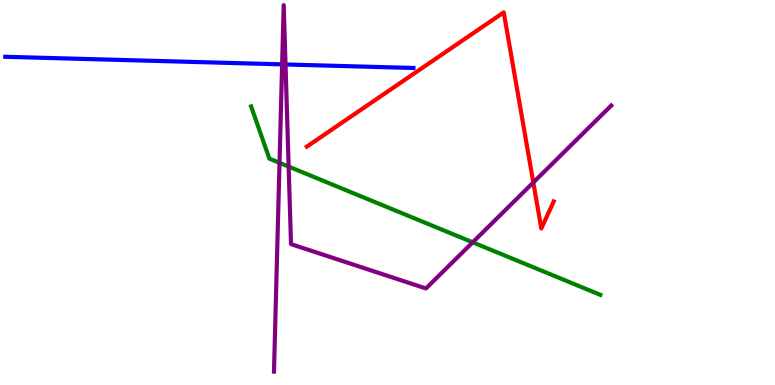[{'lines': ['blue', 'red'], 'intersections': []}, {'lines': ['green', 'red'], 'intersections': []}, {'lines': ['purple', 'red'], 'intersections': [{'x': 6.88, 'y': 5.26}]}, {'lines': ['blue', 'green'], 'intersections': []}, {'lines': ['blue', 'purple'], 'intersections': [{'x': 3.64, 'y': 8.33}, {'x': 3.68, 'y': 8.33}]}, {'lines': ['green', 'purple'], 'intersections': [{'x': 3.61, 'y': 5.77}, {'x': 3.72, 'y': 5.67}, {'x': 6.1, 'y': 3.71}]}]